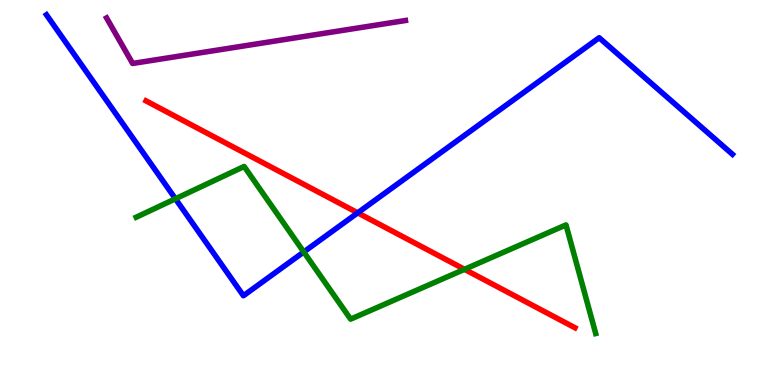[{'lines': ['blue', 'red'], 'intersections': [{'x': 4.62, 'y': 4.47}]}, {'lines': ['green', 'red'], 'intersections': [{'x': 5.99, 'y': 3.0}]}, {'lines': ['purple', 'red'], 'intersections': []}, {'lines': ['blue', 'green'], 'intersections': [{'x': 2.26, 'y': 4.84}, {'x': 3.92, 'y': 3.46}]}, {'lines': ['blue', 'purple'], 'intersections': []}, {'lines': ['green', 'purple'], 'intersections': []}]